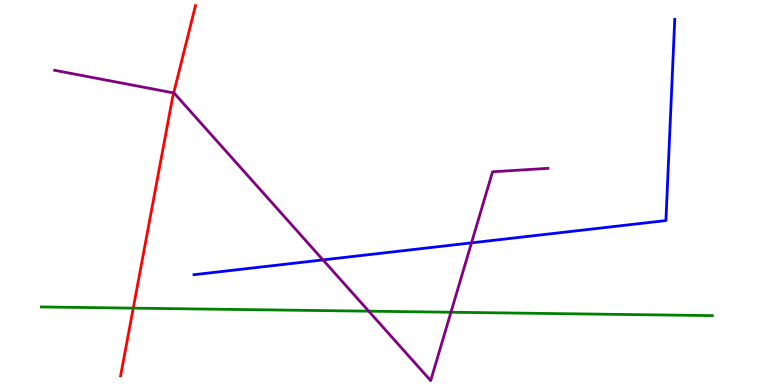[{'lines': ['blue', 'red'], 'intersections': []}, {'lines': ['green', 'red'], 'intersections': [{'x': 1.72, 'y': 2.0}]}, {'lines': ['purple', 'red'], 'intersections': [{'x': 2.24, 'y': 7.59}]}, {'lines': ['blue', 'green'], 'intersections': []}, {'lines': ['blue', 'purple'], 'intersections': [{'x': 4.17, 'y': 3.25}, {'x': 6.08, 'y': 3.69}]}, {'lines': ['green', 'purple'], 'intersections': [{'x': 4.76, 'y': 1.92}, {'x': 5.82, 'y': 1.89}]}]